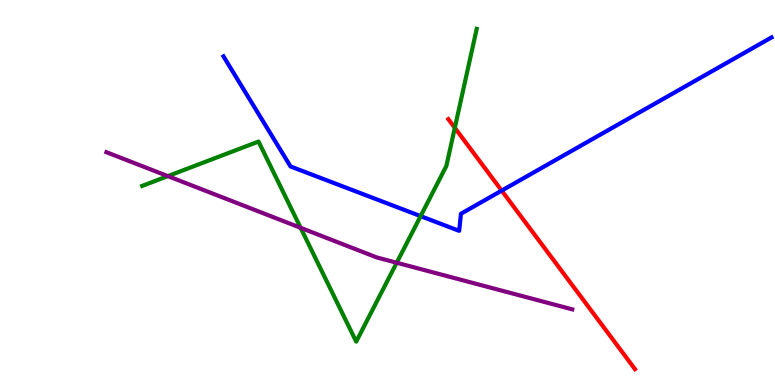[{'lines': ['blue', 'red'], 'intersections': [{'x': 6.47, 'y': 5.05}]}, {'lines': ['green', 'red'], 'intersections': [{'x': 5.87, 'y': 6.68}]}, {'lines': ['purple', 'red'], 'intersections': []}, {'lines': ['blue', 'green'], 'intersections': [{'x': 5.43, 'y': 4.39}]}, {'lines': ['blue', 'purple'], 'intersections': []}, {'lines': ['green', 'purple'], 'intersections': [{'x': 2.17, 'y': 5.43}, {'x': 3.88, 'y': 4.08}, {'x': 5.12, 'y': 3.18}]}]